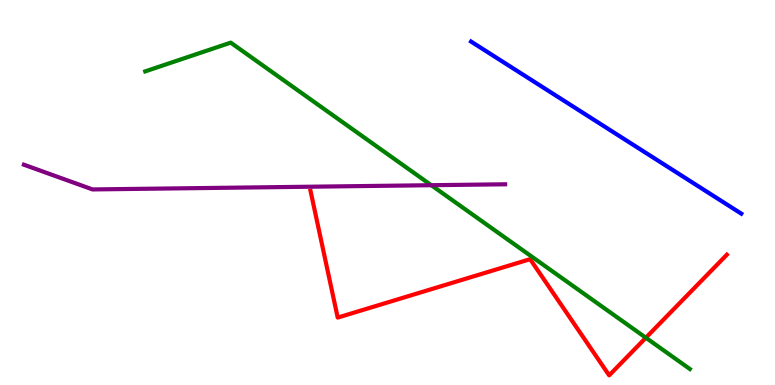[{'lines': ['blue', 'red'], 'intersections': []}, {'lines': ['green', 'red'], 'intersections': [{'x': 8.33, 'y': 1.23}]}, {'lines': ['purple', 'red'], 'intersections': []}, {'lines': ['blue', 'green'], 'intersections': []}, {'lines': ['blue', 'purple'], 'intersections': []}, {'lines': ['green', 'purple'], 'intersections': [{'x': 5.56, 'y': 5.19}]}]